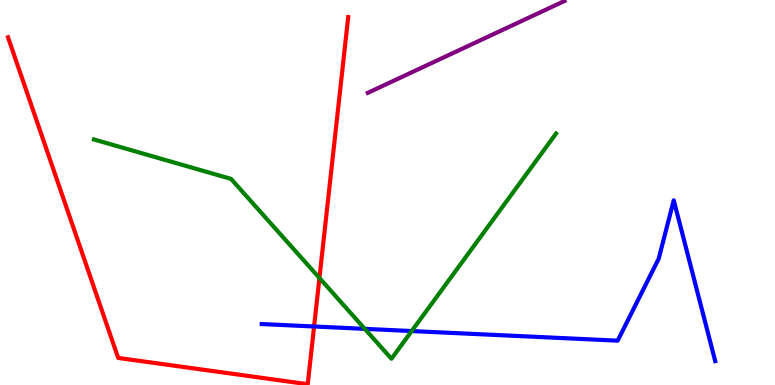[{'lines': ['blue', 'red'], 'intersections': [{'x': 4.05, 'y': 1.52}]}, {'lines': ['green', 'red'], 'intersections': [{'x': 4.12, 'y': 2.78}]}, {'lines': ['purple', 'red'], 'intersections': []}, {'lines': ['blue', 'green'], 'intersections': [{'x': 4.71, 'y': 1.46}, {'x': 5.31, 'y': 1.4}]}, {'lines': ['blue', 'purple'], 'intersections': []}, {'lines': ['green', 'purple'], 'intersections': []}]